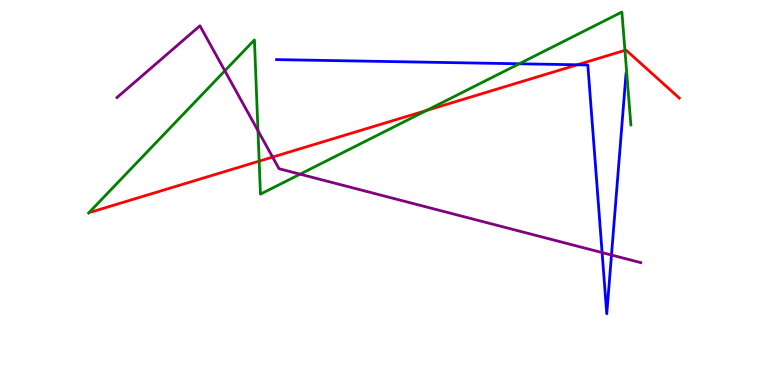[{'lines': ['blue', 'red'], 'intersections': [{'x': 7.45, 'y': 8.32}]}, {'lines': ['green', 'red'], 'intersections': [{'x': 3.34, 'y': 5.81}, {'x': 5.5, 'y': 7.13}, {'x': 8.06, 'y': 8.69}]}, {'lines': ['purple', 'red'], 'intersections': [{'x': 3.52, 'y': 5.92}]}, {'lines': ['blue', 'green'], 'intersections': [{'x': 6.7, 'y': 8.34}]}, {'lines': ['blue', 'purple'], 'intersections': [{'x': 7.77, 'y': 3.44}, {'x': 7.89, 'y': 3.38}]}, {'lines': ['green', 'purple'], 'intersections': [{'x': 2.9, 'y': 8.16}, {'x': 3.33, 'y': 6.61}, {'x': 3.87, 'y': 5.48}]}]